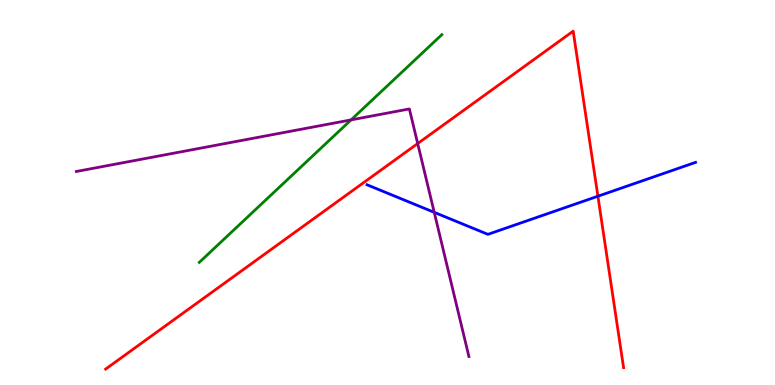[{'lines': ['blue', 'red'], 'intersections': [{'x': 7.71, 'y': 4.9}]}, {'lines': ['green', 'red'], 'intersections': []}, {'lines': ['purple', 'red'], 'intersections': [{'x': 5.39, 'y': 6.27}]}, {'lines': ['blue', 'green'], 'intersections': []}, {'lines': ['blue', 'purple'], 'intersections': [{'x': 5.6, 'y': 4.48}]}, {'lines': ['green', 'purple'], 'intersections': [{'x': 4.53, 'y': 6.89}]}]